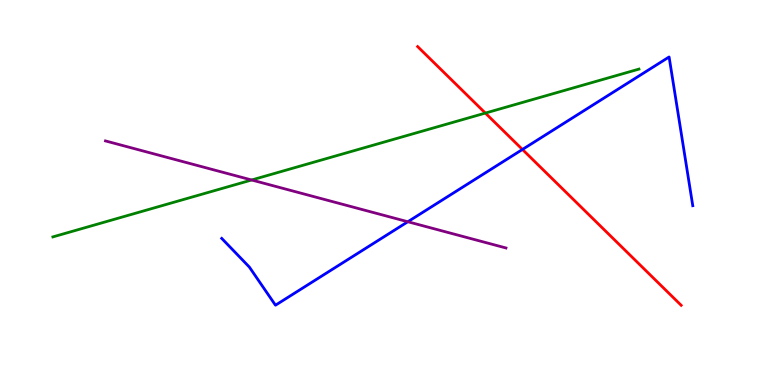[{'lines': ['blue', 'red'], 'intersections': [{'x': 6.74, 'y': 6.12}]}, {'lines': ['green', 'red'], 'intersections': [{'x': 6.26, 'y': 7.06}]}, {'lines': ['purple', 'red'], 'intersections': []}, {'lines': ['blue', 'green'], 'intersections': []}, {'lines': ['blue', 'purple'], 'intersections': [{'x': 5.26, 'y': 4.24}]}, {'lines': ['green', 'purple'], 'intersections': [{'x': 3.25, 'y': 5.32}]}]